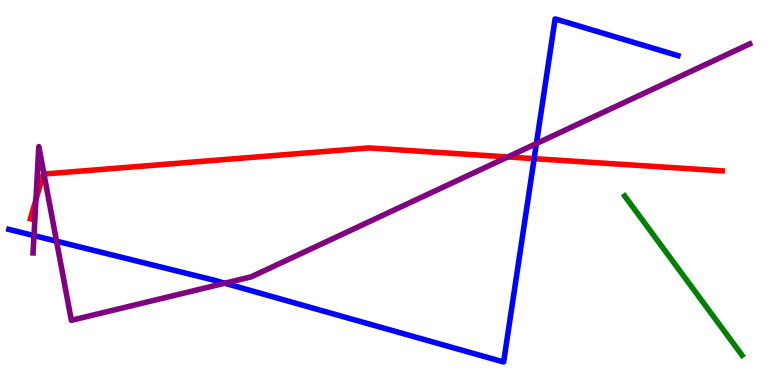[{'lines': ['blue', 'red'], 'intersections': [{'x': 6.89, 'y': 5.88}]}, {'lines': ['green', 'red'], 'intersections': []}, {'lines': ['purple', 'red'], 'intersections': [{'x': 0.464, 'y': 4.81}, {'x': 0.567, 'y': 5.48}, {'x': 6.55, 'y': 5.92}]}, {'lines': ['blue', 'green'], 'intersections': []}, {'lines': ['blue', 'purple'], 'intersections': [{'x': 0.438, 'y': 3.88}, {'x': 0.73, 'y': 3.74}, {'x': 2.9, 'y': 2.64}, {'x': 6.92, 'y': 6.27}]}, {'lines': ['green', 'purple'], 'intersections': []}]